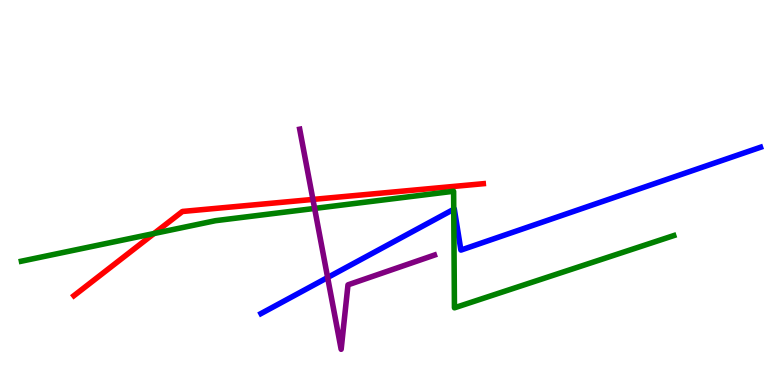[{'lines': ['blue', 'red'], 'intersections': []}, {'lines': ['green', 'red'], 'intersections': [{'x': 1.99, 'y': 3.93}]}, {'lines': ['purple', 'red'], 'intersections': [{'x': 4.04, 'y': 4.82}]}, {'lines': ['blue', 'green'], 'intersections': [{'x': 5.85, 'y': 4.56}]}, {'lines': ['blue', 'purple'], 'intersections': [{'x': 4.23, 'y': 2.79}]}, {'lines': ['green', 'purple'], 'intersections': [{'x': 4.06, 'y': 4.59}]}]